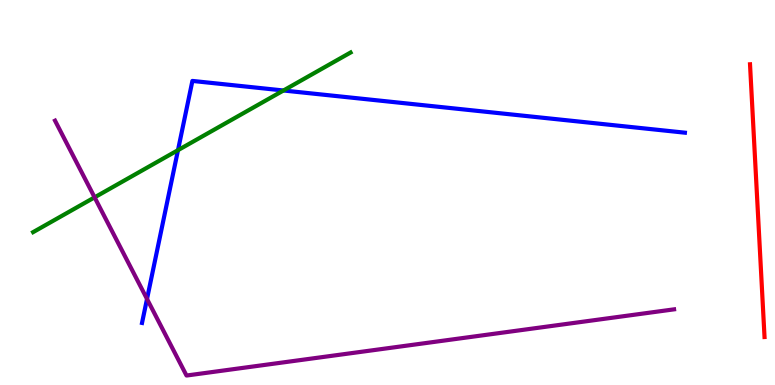[{'lines': ['blue', 'red'], 'intersections': []}, {'lines': ['green', 'red'], 'intersections': []}, {'lines': ['purple', 'red'], 'intersections': []}, {'lines': ['blue', 'green'], 'intersections': [{'x': 2.3, 'y': 6.1}, {'x': 3.66, 'y': 7.65}]}, {'lines': ['blue', 'purple'], 'intersections': [{'x': 1.9, 'y': 2.23}]}, {'lines': ['green', 'purple'], 'intersections': [{'x': 1.22, 'y': 4.87}]}]